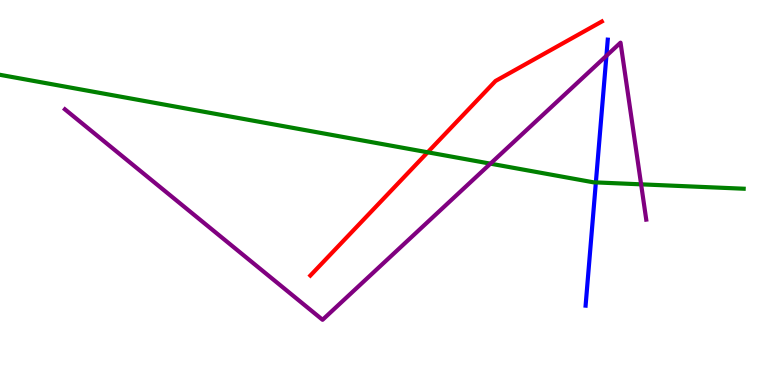[{'lines': ['blue', 'red'], 'intersections': []}, {'lines': ['green', 'red'], 'intersections': [{'x': 5.52, 'y': 6.04}]}, {'lines': ['purple', 'red'], 'intersections': []}, {'lines': ['blue', 'green'], 'intersections': [{'x': 7.69, 'y': 5.26}]}, {'lines': ['blue', 'purple'], 'intersections': [{'x': 7.82, 'y': 8.55}]}, {'lines': ['green', 'purple'], 'intersections': [{'x': 6.33, 'y': 5.75}, {'x': 8.27, 'y': 5.21}]}]